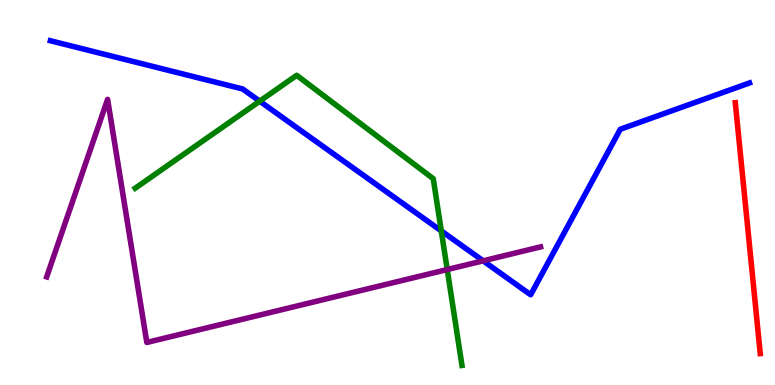[{'lines': ['blue', 'red'], 'intersections': []}, {'lines': ['green', 'red'], 'intersections': []}, {'lines': ['purple', 'red'], 'intersections': []}, {'lines': ['blue', 'green'], 'intersections': [{'x': 3.35, 'y': 7.37}, {'x': 5.69, 'y': 4.0}]}, {'lines': ['blue', 'purple'], 'intersections': [{'x': 6.23, 'y': 3.23}]}, {'lines': ['green', 'purple'], 'intersections': [{'x': 5.77, 'y': 3.0}]}]